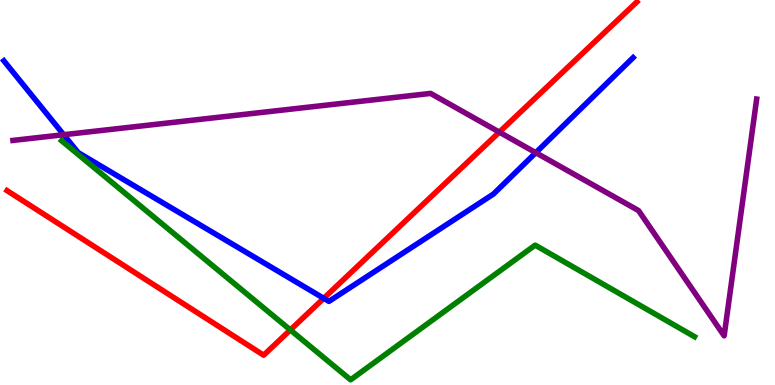[{'lines': ['blue', 'red'], 'intersections': [{'x': 4.18, 'y': 2.25}]}, {'lines': ['green', 'red'], 'intersections': [{'x': 3.75, 'y': 1.43}]}, {'lines': ['purple', 'red'], 'intersections': [{'x': 6.44, 'y': 6.57}]}, {'lines': ['blue', 'green'], 'intersections': []}, {'lines': ['blue', 'purple'], 'intersections': [{'x': 0.822, 'y': 6.5}, {'x': 6.91, 'y': 6.03}]}, {'lines': ['green', 'purple'], 'intersections': []}]